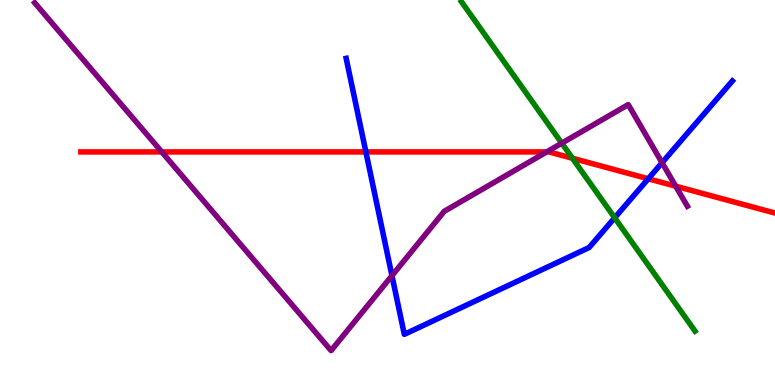[{'lines': ['blue', 'red'], 'intersections': [{'x': 4.72, 'y': 6.05}, {'x': 8.36, 'y': 5.36}]}, {'lines': ['green', 'red'], 'intersections': [{'x': 7.39, 'y': 5.89}]}, {'lines': ['purple', 'red'], 'intersections': [{'x': 2.09, 'y': 6.05}, {'x': 7.05, 'y': 6.05}, {'x': 8.72, 'y': 5.16}]}, {'lines': ['blue', 'green'], 'intersections': [{'x': 7.93, 'y': 4.34}]}, {'lines': ['blue', 'purple'], 'intersections': [{'x': 5.06, 'y': 2.84}, {'x': 8.54, 'y': 5.77}]}, {'lines': ['green', 'purple'], 'intersections': [{'x': 7.25, 'y': 6.28}]}]